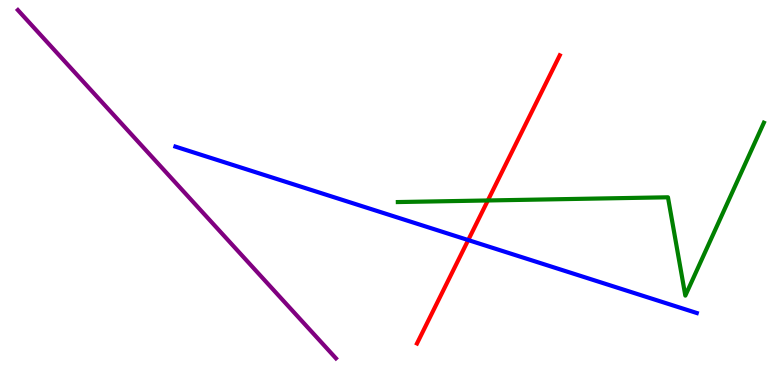[{'lines': ['blue', 'red'], 'intersections': [{'x': 6.04, 'y': 3.76}]}, {'lines': ['green', 'red'], 'intersections': [{'x': 6.29, 'y': 4.79}]}, {'lines': ['purple', 'red'], 'intersections': []}, {'lines': ['blue', 'green'], 'intersections': []}, {'lines': ['blue', 'purple'], 'intersections': []}, {'lines': ['green', 'purple'], 'intersections': []}]